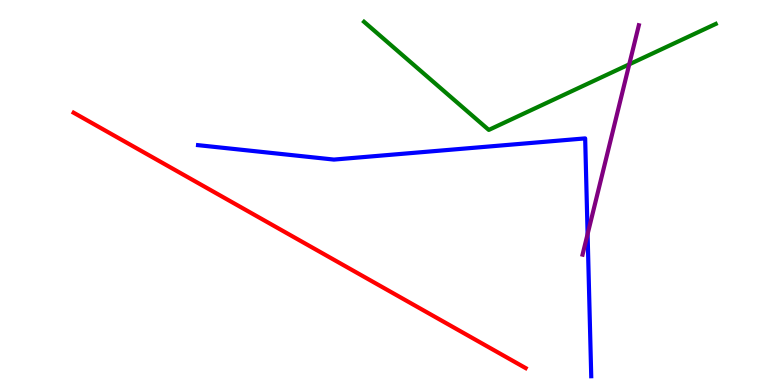[{'lines': ['blue', 'red'], 'intersections': []}, {'lines': ['green', 'red'], 'intersections': []}, {'lines': ['purple', 'red'], 'intersections': []}, {'lines': ['blue', 'green'], 'intersections': []}, {'lines': ['blue', 'purple'], 'intersections': [{'x': 7.58, 'y': 3.92}]}, {'lines': ['green', 'purple'], 'intersections': [{'x': 8.12, 'y': 8.33}]}]